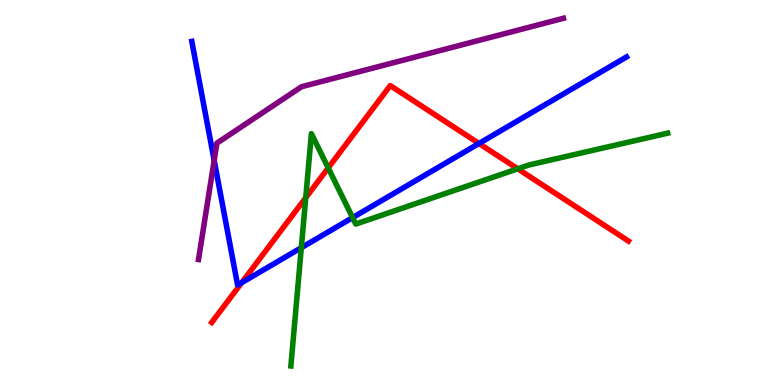[{'lines': ['blue', 'red'], 'intersections': [{'x': 3.12, 'y': 2.66}, {'x': 6.18, 'y': 6.27}]}, {'lines': ['green', 'red'], 'intersections': [{'x': 3.94, 'y': 4.86}, {'x': 4.23, 'y': 5.64}, {'x': 6.68, 'y': 5.62}]}, {'lines': ['purple', 'red'], 'intersections': []}, {'lines': ['blue', 'green'], 'intersections': [{'x': 3.89, 'y': 3.57}, {'x': 4.55, 'y': 4.35}]}, {'lines': ['blue', 'purple'], 'intersections': [{'x': 2.76, 'y': 5.83}]}, {'lines': ['green', 'purple'], 'intersections': []}]